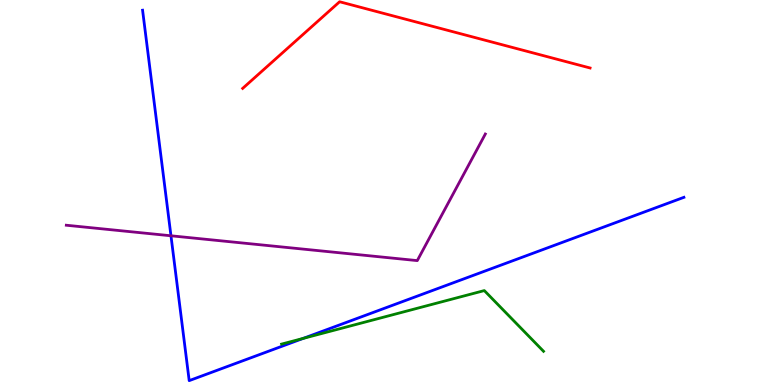[{'lines': ['blue', 'red'], 'intersections': []}, {'lines': ['green', 'red'], 'intersections': []}, {'lines': ['purple', 'red'], 'intersections': []}, {'lines': ['blue', 'green'], 'intersections': [{'x': 3.91, 'y': 1.21}]}, {'lines': ['blue', 'purple'], 'intersections': [{'x': 2.21, 'y': 3.88}]}, {'lines': ['green', 'purple'], 'intersections': []}]